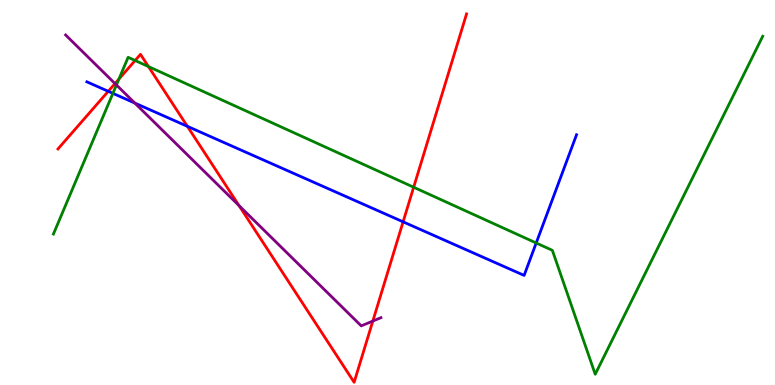[{'lines': ['blue', 'red'], 'intersections': [{'x': 1.4, 'y': 7.63}, {'x': 2.42, 'y': 6.72}, {'x': 5.2, 'y': 4.24}]}, {'lines': ['green', 'red'], 'intersections': [{'x': 1.53, 'y': 7.95}, {'x': 1.74, 'y': 8.43}, {'x': 1.92, 'y': 8.27}, {'x': 5.34, 'y': 5.14}]}, {'lines': ['purple', 'red'], 'intersections': [{'x': 1.48, 'y': 7.83}, {'x': 3.08, 'y': 4.66}, {'x': 4.81, 'y': 1.66}]}, {'lines': ['blue', 'green'], 'intersections': [{'x': 1.46, 'y': 7.58}, {'x': 6.92, 'y': 3.69}]}, {'lines': ['blue', 'purple'], 'intersections': [{'x': 1.74, 'y': 7.32}]}, {'lines': ['green', 'purple'], 'intersections': [{'x': 1.5, 'y': 7.79}]}]